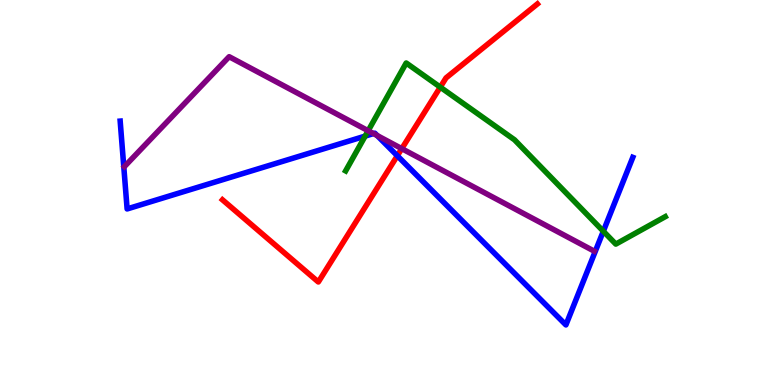[{'lines': ['blue', 'red'], 'intersections': [{'x': 5.13, 'y': 5.95}]}, {'lines': ['green', 'red'], 'intersections': [{'x': 5.68, 'y': 7.74}]}, {'lines': ['purple', 'red'], 'intersections': [{'x': 5.18, 'y': 6.14}]}, {'lines': ['blue', 'green'], 'intersections': [{'x': 4.71, 'y': 6.46}, {'x': 7.78, 'y': 3.99}]}, {'lines': ['blue', 'purple'], 'intersections': [{'x': 4.82, 'y': 6.53}, {'x': 4.87, 'y': 6.48}]}, {'lines': ['green', 'purple'], 'intersections': [{'x': 4.75, 'y': 6.6}]}]